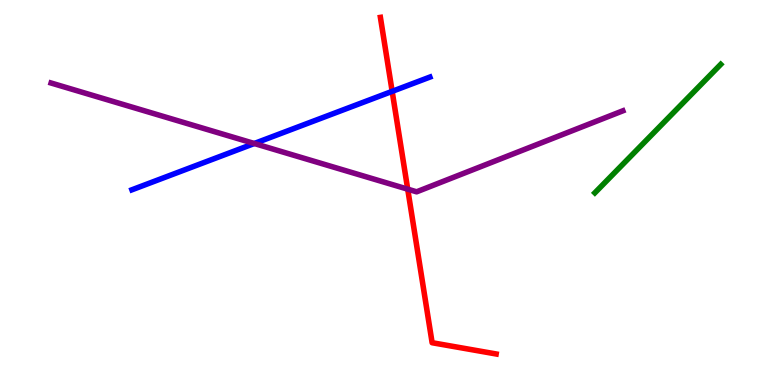[{'lines': ['blue', 'red'], 'intersections': [{'x': 5.06, 'y': 7.63}]}, {'lines': ['green', 'red'], 'intersections': []}, {'lines': ['purple', 'red'], 'intersections': [{'x': 5.26, 'y': 5.09}]}, {'lines': ['blue', 'green'], 'intersections': []}, {'lines': ['blue', 'purple'], 'intersections': [{'x': 3.28, 'y': 6.27}]}, {'lines': ['green', 'purple'], 'intersections': []}]